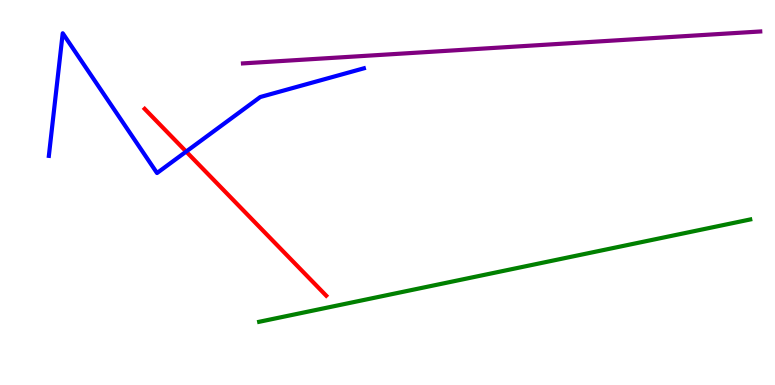[{'lines': ['blue', 'red'], 'intersections': [{'x': 2.4, 'y': 6.06}]}, {'lines': ['green', 'red'], 'intersections': []}, {'lines': ['purple', 'red'], 'intersections': []}, {'lines': ['blue', 'green'], 'intersections': []}, {'lines': ['blue', 'purple'], 'intersections': []}, {'lines': ['green', 'purple'], 'intersections': []}]